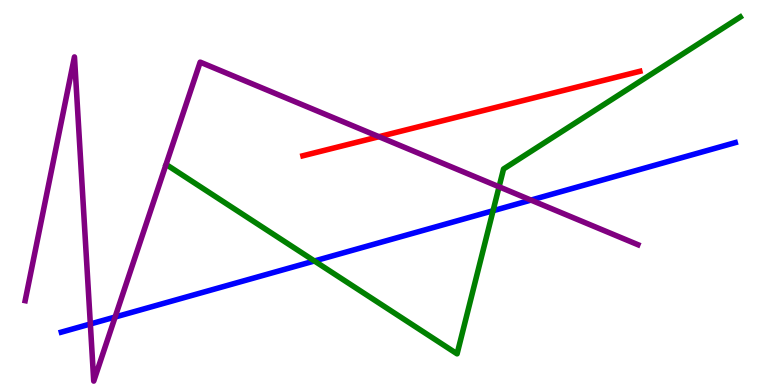[{'lines': ['blue', 'red'], 'intersections': []}, {'lines': ['green', 'red'], 'intersections': []}, {'lines': ['purple', 'red'], 'intersections': [{'x': 4.89, 'y': 6.45}]}, {'lines': ['blue', 'green'], 'intersections': [{'x': 4.06, 'y': 3.22}, {'x': 6.36, 'y': 4.53}]}, {'lines': ['blue', 'purple'], 'intersections': [{'x': 1.17, 'y': 1.58}, {'x': 1.49, 'y': 1.77}, {'x': 6.85, 'y': 4.8}]}, {'lines': ['green', 'purple'], 'intersections': [{'x': 6.44, 'y': 5.15}]}]